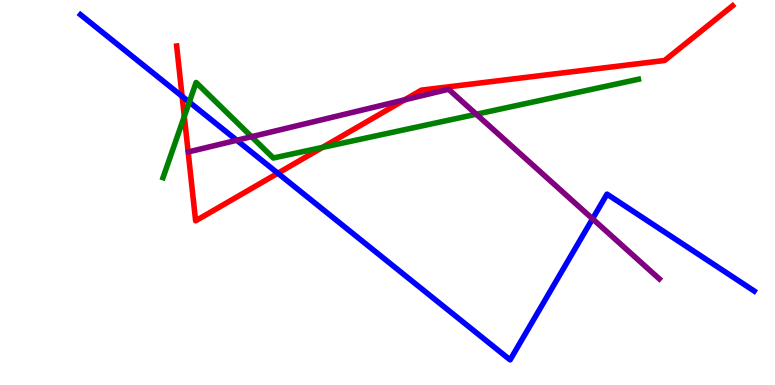[{'lines': ['blue', 'red'], 'intersections': [{'x': 2.35, 'y': 7.5}, {'x': 3.59, 'y': 5.5}]}, {'lines': ['green', 'red'], 'intersections': [{'x': 2.38, 'y': 6.98}, {'x': 4.16, 'y': 6.17}]}, {'lines': ['purple', 'red'], 'intersections': [{'x': 5.22, 'y': 7.41}]}, {'lines': ['blue', 'green'], 'intersections': [{'x': 2.44, 'y': 7.35}]}, {'lines': ['blue', 'purple'], 'intersections': [{'x': 3.06, 'y': 6.36}, {'x': 7.65, 'y': 4.32}]}, {'lines': ['green', 'purple'], 'intersections': [{'x': 3.25, 'y': 6.45}, {'x': 6.15, 'y': 7.03}]}]